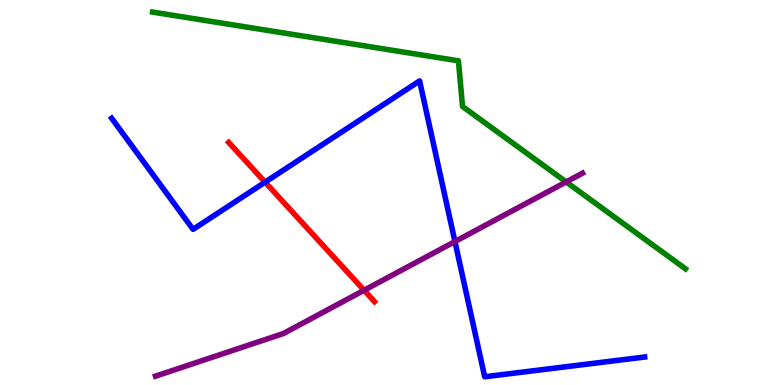[{'lines': ['blue', 'red'], 'intersections': [{'x': 3.42, 'y': 5.27}]}, {'lines': ['green', 'red'], 'intersections': []}, {'lines': ['purple', 'red'], 'intersections': [{'x': 4.7, 'y': 2.46}]}, {'lines': ['blue', 'green'], 'intersections': []}, {'lines': ['blue', 'purple'], 'intersections': [{'x': 5.87, 'y': 3.73}]}, {'lines': ['green', 'purple'], 'intersections': [{'x': 7.31, 'y': 5.27}]}]